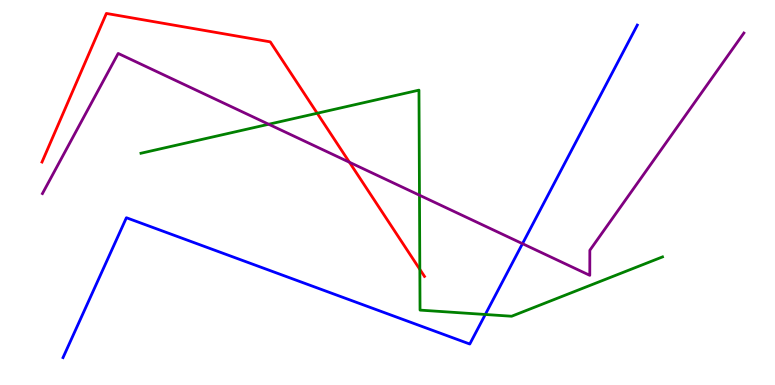[{'lines': ['blue', 'red'], 'intersections': []}, {'lines': ['green', 'red'], 'intersections': [{'x': 4.09, 'y': 7.06}, {'x': 5.42, 'y': 3.0}]}, {'lines': ['purple', 'red'], 'intersections': [{'x': 4.51, 'y': 5.79}]}, {'lines': ['blue', 'green'], 'intersections': [{'x': 6.26, 'y': 1.83}]}, {'lines': ['blue', 'purple'], 'intersections': [{'x': 6.74, 'y': 3.67}]}, {'lines': ['green', 'purple'], 'intersections': [{'x': 3.47, 'y': 6.77}, {'x': 5.41, 'y': 4.93}]}]